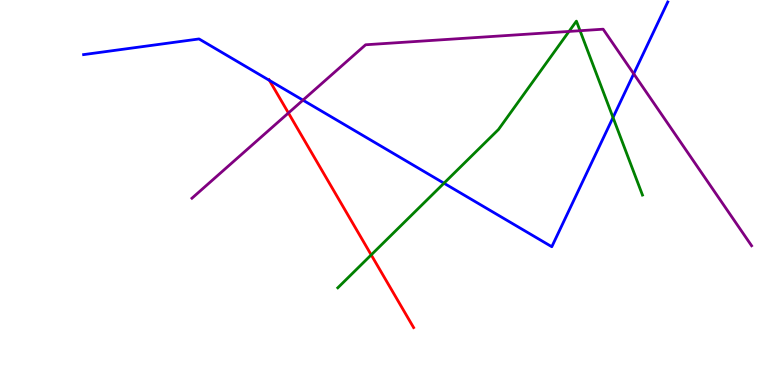[{'lines': ['blue', 'red'], 'intersections': [{'x': 3.48, 'y': 7.91}]}, {'lines': ['green', 'red'], 'intersections': [{'x': 4.79, 'y': 3.38}]}, {'lines': ['purple', 'red'], 'intersections': [{'x': 3.72, 'y': 7.07}]}, {'lines': ['blue', 'green'], 'intersections': [{'x': 5.73, 'y': 5.24}, {'x': 7.91, 'y': 6.95}]}, {'lines': ['blue', 'purple'], 'intersections': [{'x': 3.91, 'y': 7.4}, {'x': 8.18, 'y': 8.08}]}, {'lines': ['green', 'purple'], 'intersections': [{'x': 7.34, 'y': 9.18}, {'x': 7.48, 'y': 9.2}]}]